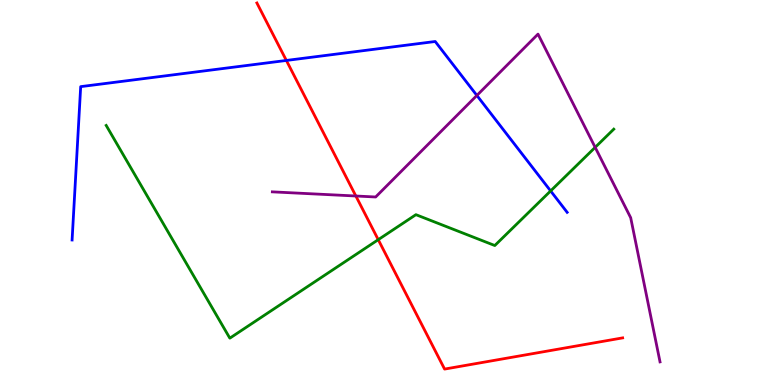[{'lines': ['blue', 'red'], 'intersections': [{'x': 3.69, 'y': 8.43}]}, {'lines': ['green', 'red'], 'intersections': [{'x': 4.88, 'y': 3.77}]}, {'lines': ['purple', 'red'], 'intersections': [{'x': 4.59, 'y': 4.91}]}, {'lines': ['blue', 'green'], 'intersections': [{'x': 7.1, 'y': 5.04}]}, {'lines': ['blue', 'purple'], 'intersections': [{'x': 6.15, 'y': 7.52}]}, {'lines': ['green', 'purple'], 'intersections': [{'x': 7.68, 'y': 6.17}]}]